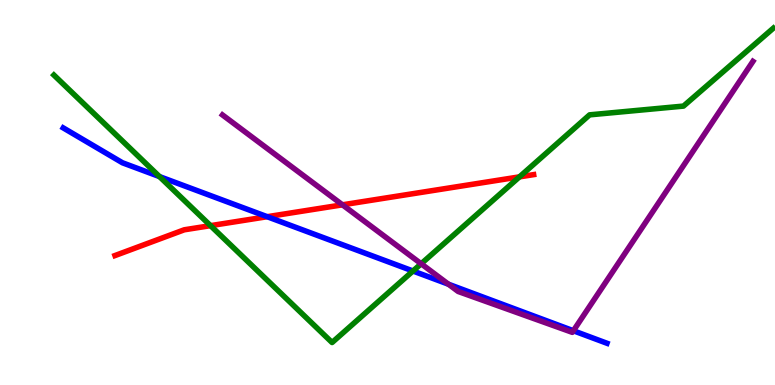[{'lines': ['blue', 'red'], 'intersections': [{'x': 3.45, 'y': 4.37}]}, {'lines': ['green', 'red'], 'intersections': [{'x': 2.72, 'y': 4.14}, {'x': 6.7, 'y': 5.41}]}, {'lines': ['purple', 'red'], 'intersections': [{'x': 4.42, 'y': 4.68}]}, {'lines': ['blue', 'green'], 'intersections': [{'x': 2.06, 'y': 5.41}, {'x': 5.33, 'y': 2.96}]}, {'lines': ['blue', 'purple'], 'intersections': [{'x': 5.79, 'y': 2.62}, {'x': 7.4, 'y': 1.41}]}, {'lines': ['green', 'purple'], 'intersections': [{'x': 5.43, 'y': 3.15}]}]